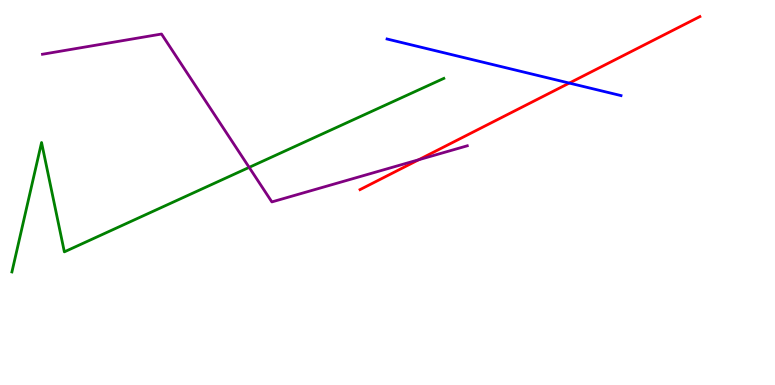[{'lines': ['blue', 'red'], 'intersections': [{'x': 7.35, 'y': 7.84}]}, {'lines': ['green', 'red'], 'intersections': []}, {'lines': ['purple', 'red'], 'intersections': [{'x': 5.4, 'y': 5.85}]}, {'lines': ['blue', 'green'], 'intersections': []}, {'lines': ['blue', 'purple'], 'intersections': []}, {'lines': ['green', 'purple'], 'intersections': [{'x': 3.22, 'y': 5.65}]}]